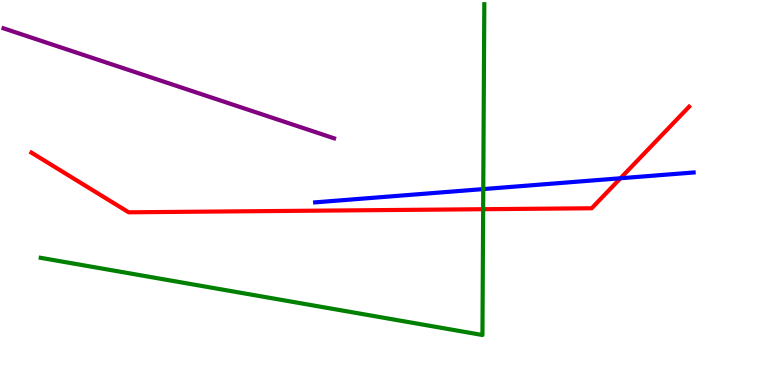[{'lines': ['blue', 'red'], 'intersections': [{'x': 8.01, 'y': 5.37}]}, {'lines': ['green', 'red'], 'intersections': [{'x': 6.23, 'y': 4.57}]}, {'lines': ['purple', 'red'], 'intersections': []}, {'lines': ['blue', 'green'], 'intersections': [{'x': 6.24, 'y': 5.09}]}, {'lines': ['blue', 'purple'], 'intersections': []}, {'lines': ['green', 'purple'], 'intersections': []}]